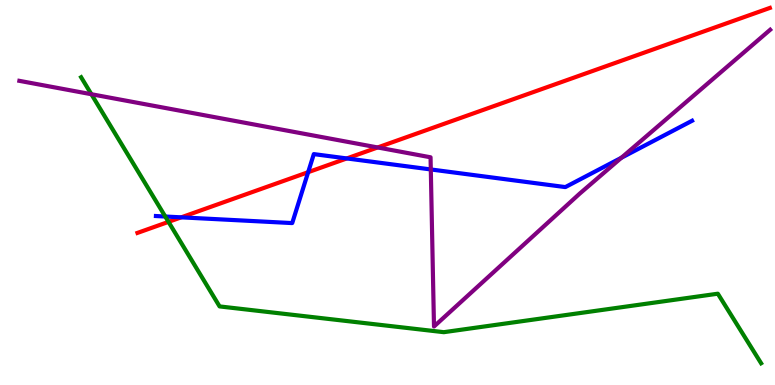[{'lines': ['blue', 'red'], 'intersections': [{'x': 2.34, 'y': 4.35}, {'x': 3.98, 'y': 5.53}, {'x': 4.47, 'y': 5.88}]}, {'lines': ['green', 'red'], 'intersections': [{'x': 2.17, 'y': 4.24}]}, {'lines': ['purple', 'red'], 'intersections': [{'x': 4.87, 'y': 6.17}]}, {'lines': ['blue', 'green'], 'intersections': [{'x': 2.13, 'y': 4.38}]}, {'lines': ['blue', 'purple'], 'intersections': [{'x': 5.56, 'y': 5.6}, {'x': 8.02, 'y': 5.9}]}, {'lines': ['green', 'purple'], 'intersections': [{'x': 1.18, 'y': 7.55}]}]